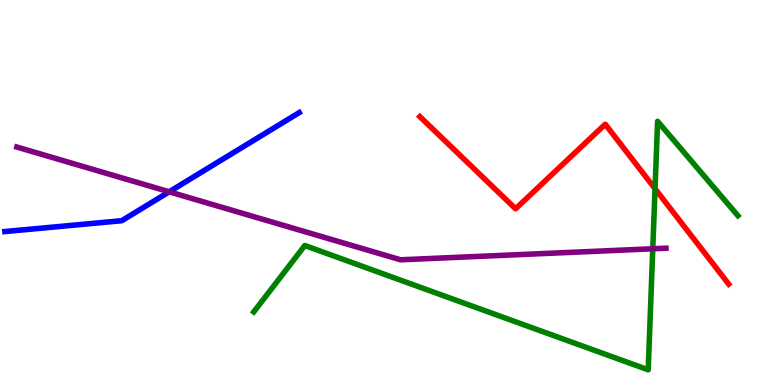[{'lines': ['blue', 'red'], 'intersections': []}, {'lines': ['green', 'red'], 'intersections': [{'x': 8.45, 'y': 5.1}]}, {'lines': ['purple', 'red'], 'intersections': []}, {'lines': ['blue', 'green'], 'intersections': []}, {'lines': ['blue', 'purple'], 'intersections': [{'x': 2.18, 'y': 5.02}]}, {'lines': ['green', 'purple'], 'intersections': [{'x': 8.42, 'y': 3.54}]}]